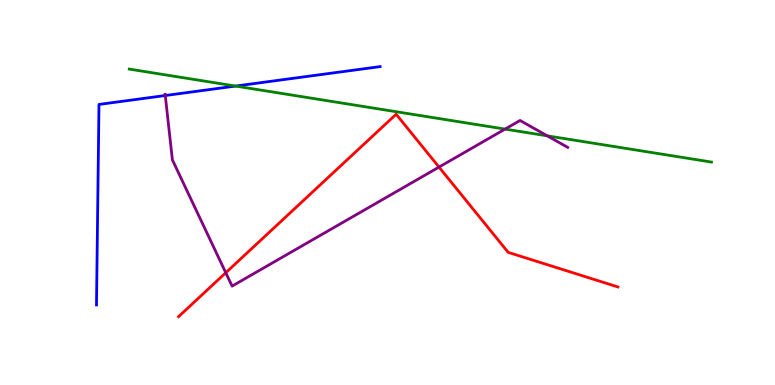[{'lines': ['blue', 'red'], 'intersections': []}, {'lines': ['green', 'red'], 'intersections': []}, {'lines': ['purple', 'red'], 'intersections': [{'x': 2.91, 'y': 2.92}, {'x': 5.66, 'y': 5.66}]}, {'lines': ['blue', 'green'], 'intersections': [{'x': 3.04, 'y': 7.76}]}, {'lines': ['blue', 'purple'], 'intersections': [{'x': 2.13, 'y': 7.52}]}, {'lines': ['green', 'purple'], 'intersections': [{'x': 6.52, 'y': 6.65}, {'x': 7.06, 'y': 6.47}]}]